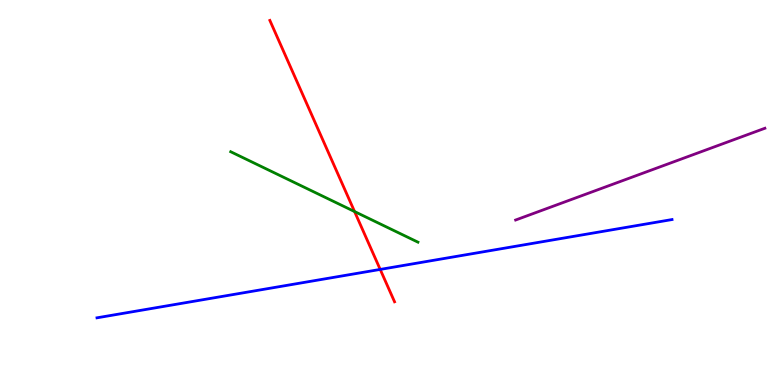[{'lines': ['blue', 'red'], 'intersections': [{'x': 4.91, 'y': 3.0}]}, {'lines': ['green', 'red'], 'intersections': [{'x': 4.57, 'y': 4.51}]}, {'lines': ['purple', 'red'], 'intersections': []}, {'lines': ['blue', 'green'], 'intersections': []}, {'lines': ['blue', 'purple'], 'intersections': []}, {'lines': ['green', 'purple'], 'intersections': []}]